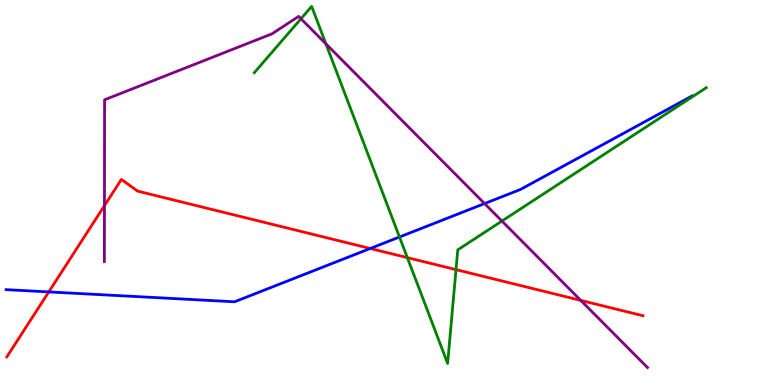[{'lines': ['blue', 'red'], 'intersections': [{'x': 0.629, 'y': 2.42}, {'x': 4.78, 'y': 3.55}]}, {'lines': ['green', 'red'], 'intersections': [{'x': 5.26, 'y': 3.31}, {'x': 5.88, 'y': 3.0}]}, {'lines': ['purple', 'red'], 'intersections': [{'x': 1.35, 'y': 4.66}, {'x': 7.49, 'y': 2.2}]}, {'lines': ['blue', 'green'], 'intersections': [{'x': 5.15, 'y': 3.84}]}, {'lines': ['blue', 'purple'], 'intersections': [{'x': 6.25, 'y': 4.71}]}, {'lines': ['green', 'purple'], 'intersections': [{'x': 3.88, 'y': 9.51}, {'x': 4.21, 'y': 8.86}, {'x': 6.48, 'y': 4.26}]}]